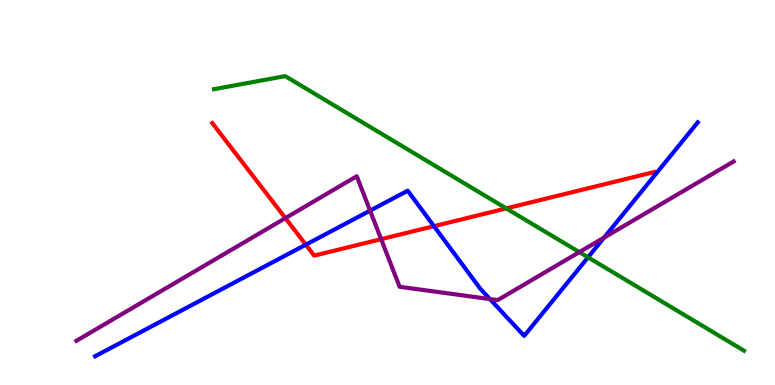[{'lines': ['blue', 'red'], 'intersections': [{'x': 3.95, 'y': 3.64}, {'x': 5.6, 'y': 4.13}]}, {'lines': ['green', 'red'], 'intersections': [{'x': 6.53, 'y': 4.59}]}, {'lines': ['purple', 'red'], 'intersections': [{'x': 3.68, 'y': 4.33}, {'x': 4.92, 'y': 3.79}]}, {'lines': ['blue', 'green'], 'intersections': [{'x': 7.59, 'y': 3.32}]}, {'lines': ['blue', 'purple'], 'intersections': [{'x': 4.78, 'y': 4.53}, {'x': 6.32, 'y': 2.23}, {'x': 7.79, 'y': 3.83}]}, {'lines': ['green', 'purple'], 'intersections': [{'x': 7.48, 'y': 3.45}]}]